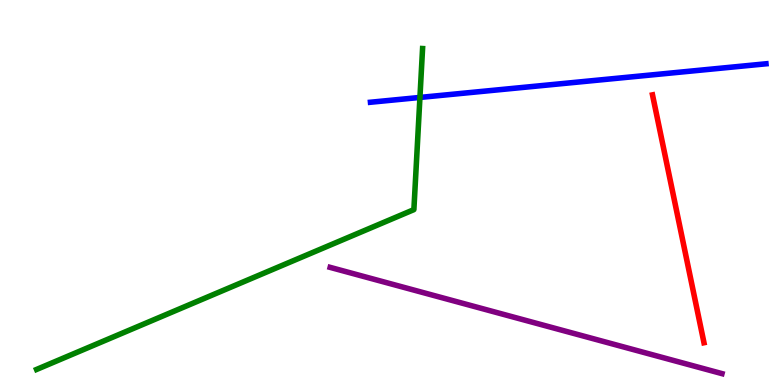[{'lines': ['blue', 'red'], 'intersections': []}, {'lines': ['green', 'red'], 'intersections': []}, {'lines': ['purple', 'red'], 'intersections': []}, {'lines': ['blue', 'green'], 'intersections': [{'x': 5.42, 'y': 7.47}]}, {'lines': ['blue', 'purple'], 'intersections': []}, {'lines': ['green', 'purple'], 'intersections': []}]